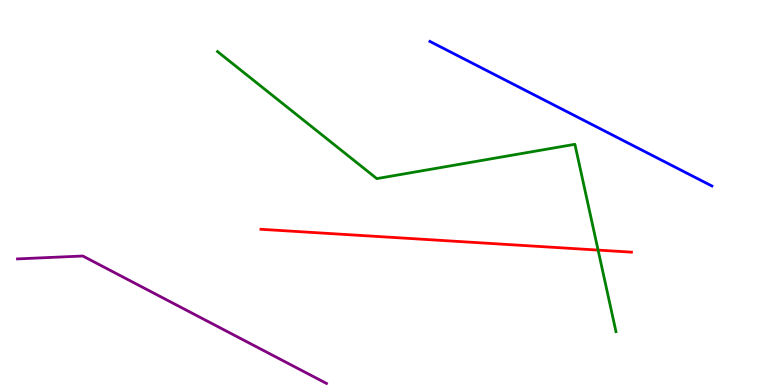[{'lines': ['blue', 'red'], 'intersections': []}, {'lines': ['green', 'red'], 'intersections': [{'x': 7.72, 'y': 3.5}]}, {'lines': ['purple', 'red'], 'intersections': []}, {'lines': ['blue', 'green'], 'intersections': []}, {'lines': ['blue', 'purple'], 'intersections': []}, {'lines': ['green', 'purple'], 'intersections': []}]